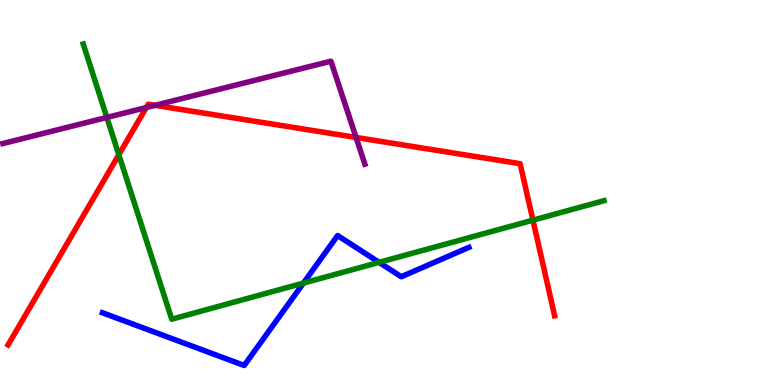[{'lines': ['blue', 'red'], 'intersections': []}, {'lines': ['green', 'red'], 'intersections': [{'x': 1.53, 'y': 5.98}, {'x': 6.88, 'y': 4.28}]}, {'lines': ['purple', 'red'], 'intersections': [{'x': 1.89, 'y': 7.21}, {'x': 2.0, 'y': 7.26}, {'x': 4.59, 'y': 6.43}]}, {'lines': ['blue', 'green'], 'intersections': [{'x': 3.92, 'y': 2.65}, {'x': 4.89, 'y': 3.19}]}, {'lines': ['blue', 'purple'], 'intersections': []}, {'lines': ['green', 'purple'], 'intersections': [{'x': 1.38, 'y': 6.95}]}]